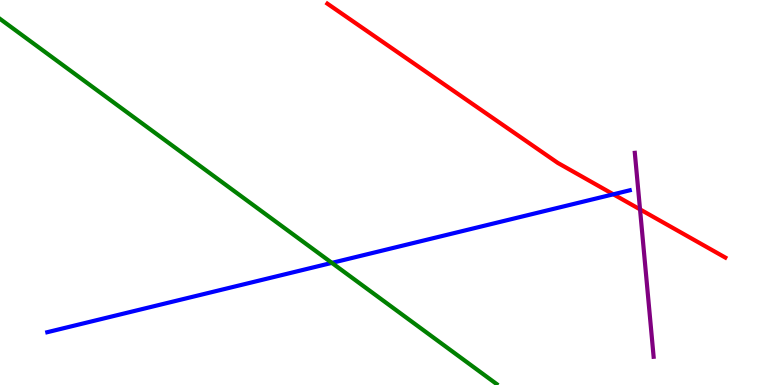[{'lines': ['blue', 'red'], 'intersections': [{'x': 7.91, 'y': 4.95}]}, {'lines': ['green', 'red'], 'intersections': []}, {'lines': ['purple', 'red'], 'intersections': [{'x': 8.26, 'y': 4.56}]}, {'lines': ['blue', 'green'], 'intersections': [{'x': 4.28, 'y': 3.17}]}, {'lines': ['blue', 'purple'], 'intersections': []}, {'lines': ['green', 'purple'], 'intersections': []}]